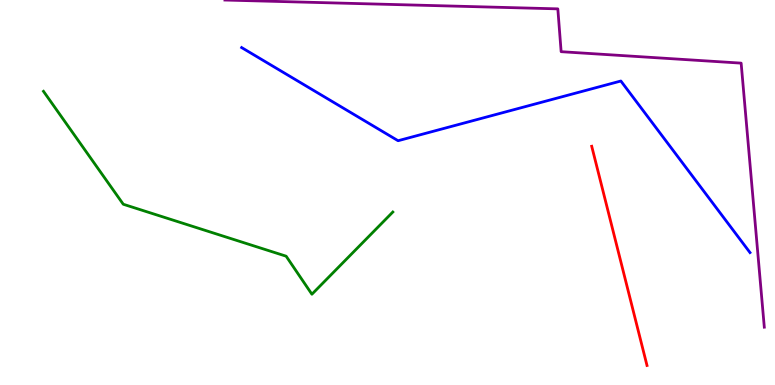[{'lines': ['blue', 'red'], 'intersections': []}, {'lines': ['green', 'red'], 'intersections': []}, {'lines': ['purple', 'red'], 'intersections': []}, {'lines': ['blue', 'green'], 'intersections': []}, {'lines': ['blue', 'purple'], 'intersections': []}, {'lines': ['green', 'purple'], 'intersections': []}]